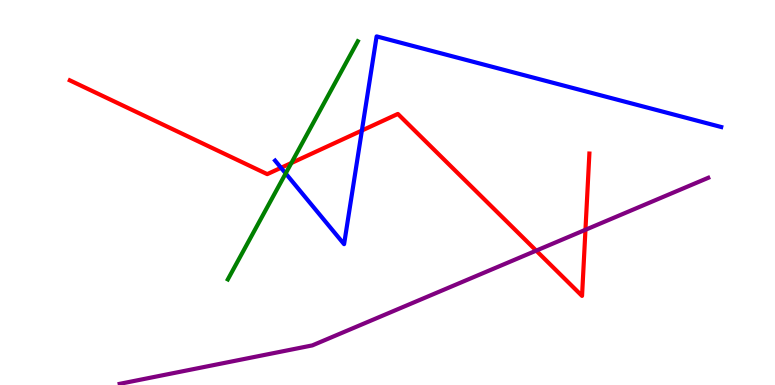[{'lines': ['blue', 'red'], 'intersections': [{'x': 3.63, 'y': 5.64}, {'x': 4.67, 'y': 6.61}]}, {'lines': ['green', 'red'], 'intersections': [{'x': 3.76, 'y': 5.77}]}, {'lines': ['purple', 'red'], 'intersections': [{'x': 6.92, 'y': 3.49}, {'x': 7.55, 'y': 4.03}]}, {'lines': ['blue', 'green'], 'intersections': [{'x': 3.69, 'y': 5.5}]}, {'lines': ['blue', 'purple'], 'intersections': []}, {'lines': ['green', 'purple'], 'intersections': []}]